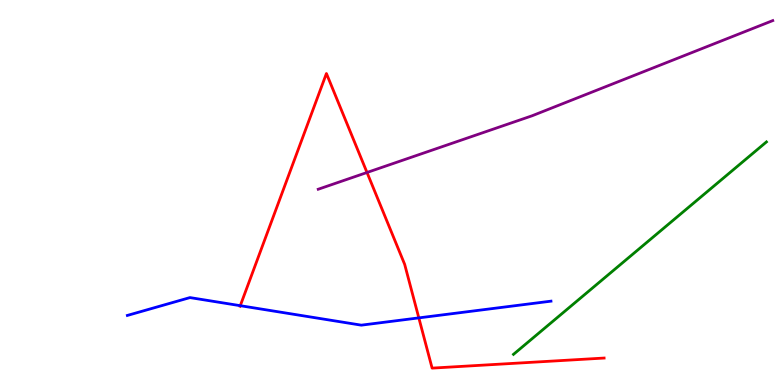[{'lines': ['blue', 'red'], 'intersections': [{'x': 3.1, 'y': 2.06}, {'x': 5.4, 'y': 1.74}]}, {'lines': ['green', 'red'], 'intersections': []}, {'lines': ['purple', 'red'], 'intersections': [{'x': 4.74, 'y': 5.52}]}, {'lines': ['blue', 'green'], 'intersections': []}, {'lines': ['blue', 'purple'], 'intersections': []}, {'lines': ['green', 'purple'], 'intersections': []}]